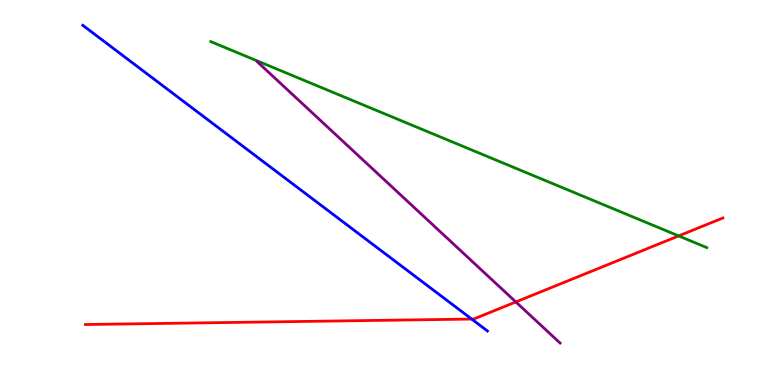[{'lines': ['blue', 'red'], 'intersections': [{'x': 6.09, 'y': 1.71}]}, {'lines': ['green', 'red'], 'intersections': [{'x': 8.76, 'y': 3.87}]}, {'lines': ['purple', 'red'], 'intersections': [{'x': 6.66, 'y': 2.16}]}, {'lines': ['blue', 'green'], 'intersections': []}, {'lines': ['blue', 'purple'], 'intersections': []}, {'lines': ['green', 'purple'], 'intersections': []}]